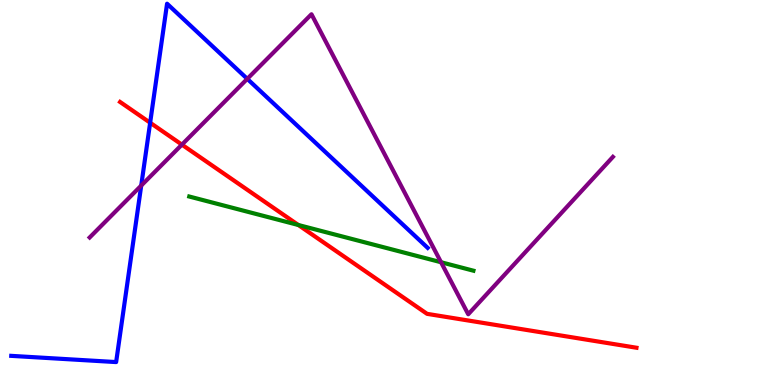[{'lines': ['blue', 'red'], 'intersections': [{'x': 1.94, 'y': 6.81}]}, {'lines': ['green', 'red'], 'intersections': [{'x': 3.85, 'y': 4.16}]}, {'lines': ['purple', 'red'], 'intersections': [{'x': 2.35, 'y': 6.24}]}, {'lines': ['blue', 'green'], 'intersections': []}, {'lines': ['blue', 'purple'], 'intersections': [{'x': 1.82, 'y': 5.18}, {'x': 3.19, 'y': 7.95}]}, {'lines': ['green', 'purple'], 'intersections': [{'x': 5.69, 'y': 3.19}]}]